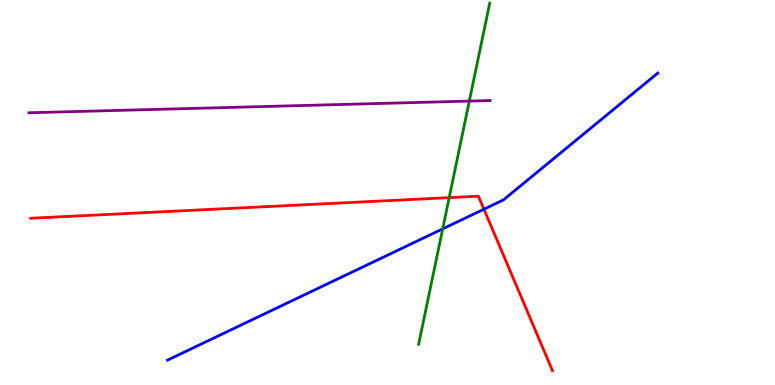[{'lines': ['blue', 'red'], 'intersections': [{'x': 6.24, 'y': 4.57}]}, {'lines': ['green', 'red'], 'intersections': [{'x': 5.8, 'y': 4.87}]}, {'lines': ['purple', 'red'], 'intersections': []}, {'lines': ['blue', 'green'], 'intersections': [{'x': 5.71, 'y': 4.06}]}, {'lines': ['blue', 'purple'], 'intersections': []}, {'lines': ['green', 'purple'], 'intersections': [{'x': 6.06, 'y': 7.37}]}]